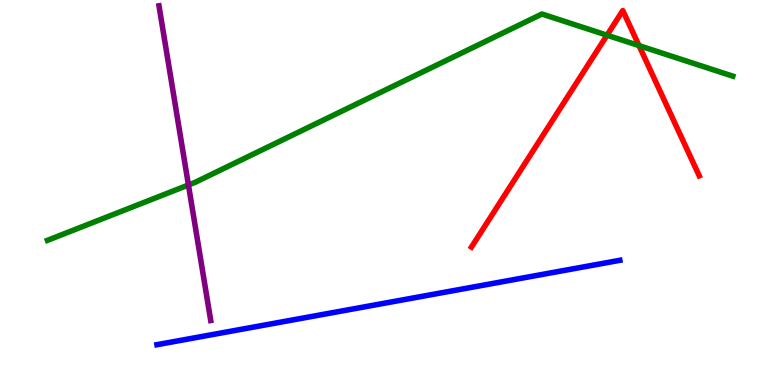[{'lines': ['blue', 'red'], 'intersections': []}, {'lines': ['green', 'red'], 'intersections': [{'x': 7.83, 'y': 9.09}, {'x': 8.25, 'y': 8.82}]}, {'lines': ['purple', 'red'], 'intersections': []}, {'lines': ['blue', 'green'], 'intersections': []}, {'lines': ['blue', 'purple'], 'intersections': []}, {'lines': ['green', 'purple'], 'intersections': [{'x': 2.43, 'y': 5.2}]}]